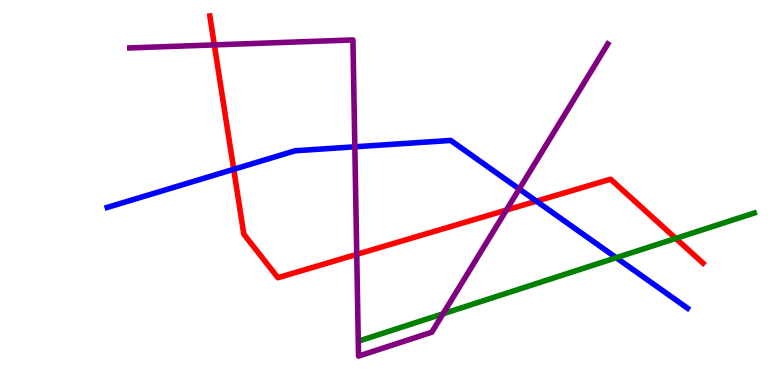[{'lines': ['blue', 'red'], 'intersections': [{'x': 3.02, 'y': 5.6}, {'x': 6.92, 'y': 4.77}]}, {'lines': ['green', 'red'], 'intersections': [{'x': 8.72, 'y': 3.81}]}, {'lines': ['purple', 'red'], 'intersections': [{'x': 2.77, 'y': 8.83}, {'x': 4.6, 'y': 3.39}, {'x': 6.53, 'y': 4.54}]}, {'lines': ['blue', 'green'], 'intersections': [{'x': 7.95, 'y': 3.31}]}, {'lines': ['blue', 'purple'], 'intersections': [{'x': 4.58, 'y': 6.19}, {'x': 6.7, 'y': 5.09}]}, {'lines': ['green', 'purple'], 'intersections': [{'x': 5.72, 'y': 1.85}]}]